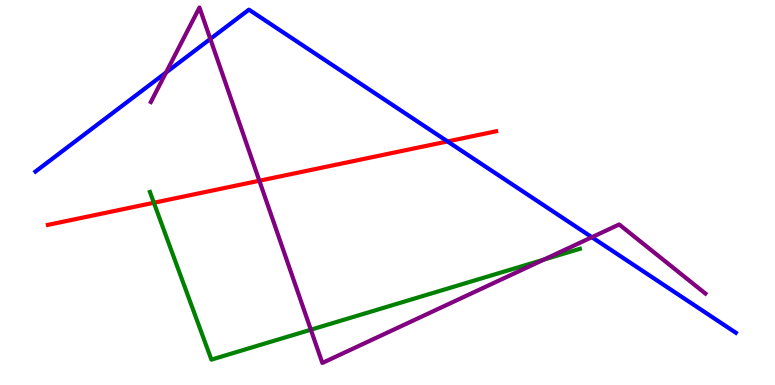[{'lines': ['blue', 'red'], 'intersections': [{'x': 5.77, 'y': 6.33}]}, {'lines': ['green', 'red'], 'intersections': [{'x': 1.99, 'y': 4.73}]}, {'lines': ['purple', 'red'], 'intersections': [{'x': 3.35, 'y': 5.31}]}, {'lines': ['blue', 'green'], 'intersections': []}, {'lines': ['blue', 'purple'], 'intersections': [{'x': 2.14, 'y': 8.12}, {'x': 2.71, 'y': 8.99}, {'x': 7.64, 'y': 3.84}]}, {'lines': ['green', 'purple'], 'intersections': [{'x': 4.01, 'y': 1.44}, {'x': 7.02, 'y': 3.26}]}]